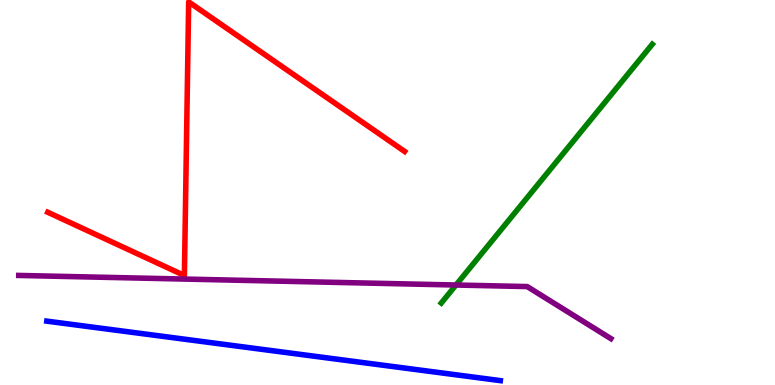[{'lines': ['blue', 'red'], 'intersections': []}, {'lines': ['green', 'red'], 'intersections': []}, {'lines': ['purple', 'red'], 'intersections': []}, {'lines': ['blue', 'green'], 'intersections': []}, {'lines': ['blue', 'purple'], 'intersections': []}, {'lines': ['green', 'purple'], 'intersections': [{'x': 5.88, 'y': 2.6}]}]